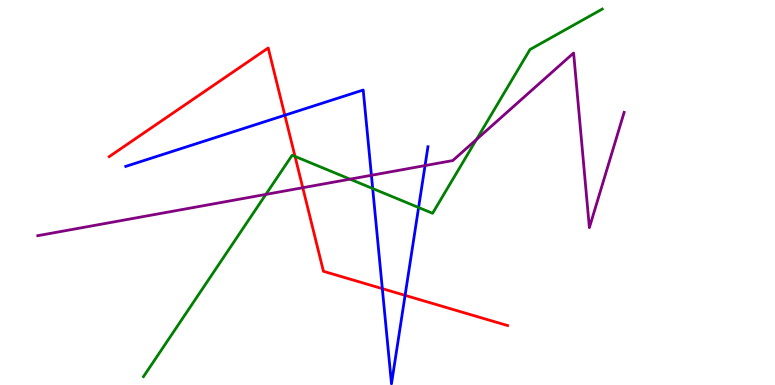[{'lines': ['blue', 'red'], 'intersections': [{'x': 3.68, 'y': 7.01}, {'x': 4.93, 'y': 2.5}, {'x': 5.23, 'y': 2.33}]}, {'lines': ['green', 'red'], 'intersections': [{'x': 3.81, 'y': 5.94}]}, {'lines': ['purple', 'red'], 'intersections': [{'x': 3.91, 'y': 5.12}]}, {'lines': ['blue', 'green'], 'intersections': [{'x': 4.81, 'y': 5.1}, {'x': 5.4, 'y': 4.61}]}, {'lines': ['blue', 'purple'], 'intersections': [{'x': 4.79, 'y': 5.45}, {'x': 5.48, 'y': 5.7}]}, {'lines': ['green', 'purple'], 'intersections': [{'x': 3.43, 'y': 4.95}, {'x': 4.52, 'y': 5.35}, {'x': 6.15, 'y': 6.38}]}]